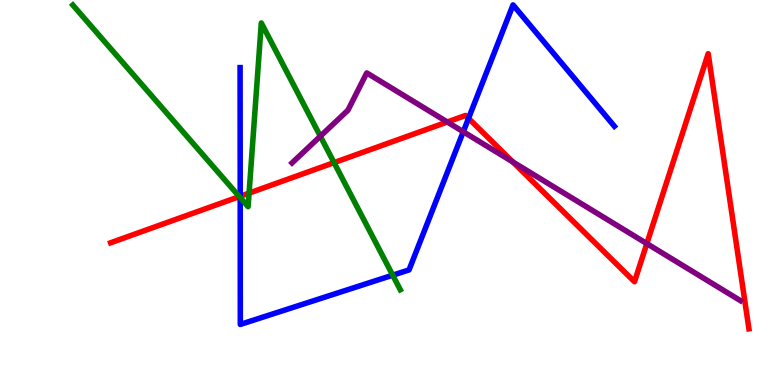[{'lines': ['blue', 'red'], 'intersections': [{'x': 3.1, 'y': 4.9}, {'x': 6.05, 'y': 6.93}]}, {'lines': ['green', 'red'], 'intersections': [{'x': 3.09, 'y': 4.89}, {'x': 3.21, 'y': 4.98}, {'x': 4.31, 'y': 5.78}]}, {'lines': ['purple', 'red'], 'intersections': [{'x': 5.77, 'y': 6.83}, {'x': 6.62, 'y': 5.79}, {'x': 8.35, 'y': 3.67}]}, {'lines': ['blue', 'green'], 'intersections': [{'x': 3.1, 'y': 4.87}, {'x': 5.07, 'y': 2.85}]}, {'lines': ['blue', 'purple'], 'intersections': [{'x': 5.98, 'y': 6.58}]}, {'lines': ['green', 'purple'], 'intersections': [{'x': 4.13, 'y': 6.46}]}]